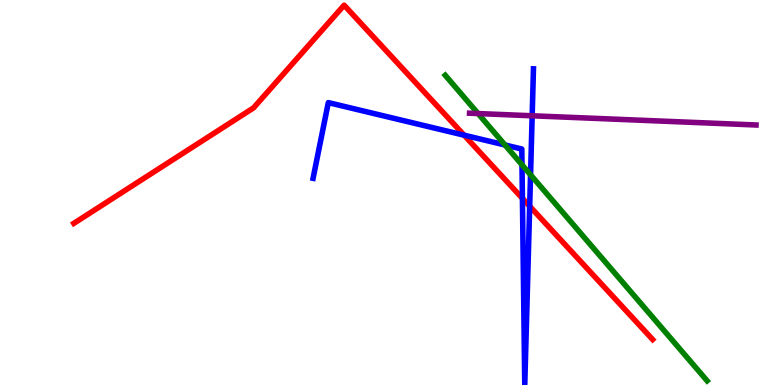[{'lines': ['blue', 'red'], 'intersections': [{'x': 5.99, 'y': 6.49}, {'x': 6.74, 'y': 4.85}, {'x': 6.83, 'y': 4.64}]}, {'lines': ['green', 'red'], 'intersections': []}, {'lines': ['purple', 'red'], 'intersections': []}, {'lines': ['blue', 'green'], 'intersections': [{'x': 6.52, 'y': 6.23}, {'x': 6.74, 'y': 5.72}, {'x': 6.85, 'y': 5.46}]}, {'lines': ['blue', 'purple'], 'intersections': [{'x': 6.87, 'y': 6.99}]}, {'lines': ['green', 'purple'], 'intersections': [{'x': 6.17, 'y': 7.05}]}]